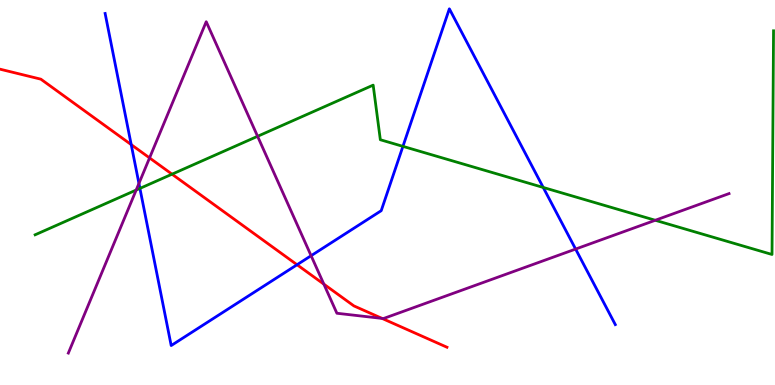[{'lines': ['blue', 'red'], 'intersections': [{'x': 1.69, 'y': 6.24}, {'x': 3.83, 'y': 3.12}]}, {'lines': ['green', 'red'], 'intersections': [{'x': 2.22, 'y': 5.48}]}, {'lines': ['purple', 'red'], 'intersections': [{'x': 1.93, 'y': 5.9}, {'x': 4.18, 'y': 2.62}, {'x': 4.93, 'y': 1.73}]}, {'lines': ['blue', 'green'], 'intersections': [{'x': 1.81, 'y': 5.11}, {'x': 5.2, 'y': 6.2}, {'x': 7.01, 'y': 5.13}]}, {'lines': ['blue', 'purple'], 'intersections': [{'x': 1.79, 'y': 5.24}, {'x': 4.01, 'y': 3.36}, {'x': 7.43, 'y': 3.53}]}, {'lines': ['green', 'purple'], 'intersections': [{'x': 1.76, 'y': 5.06}, {'x': 3.32, 'y': 6.46}, {'x': 8.45, 'y': 4.28}]}]